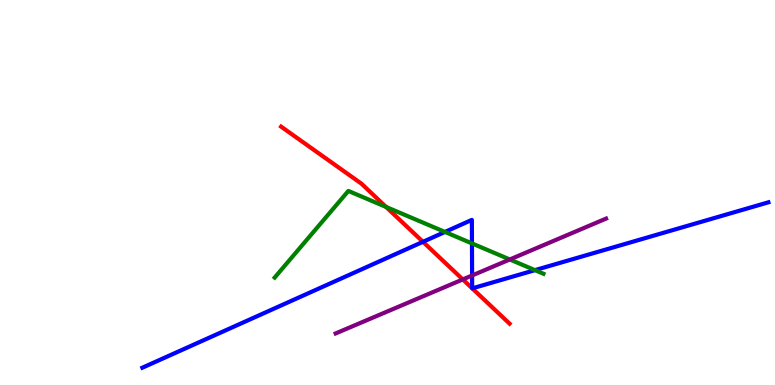[{'lines': ['blue', 'red'], 'intersections': [{'x': 5.46, 'y': 3.72}, {'x': 6.09, 'y': 2.51}, {'x': 6.09, 'y': 2.51}]}, {'lines': ['green', 'red'], 'intersections': [{'x': 4.98, 'y': 4.62}]}, {'lines': ['purple', 'red'], 'intersections': [{'x': 5.97, 'y': 2.74}]}, {'lines': ['blue', 'green'], 'intersections': [{'x': 5.74, 'y': 3.98}, {'x': 6.09, 'y': 3.68}, {'x': 6.9, 'y': 2.98}]}, {'lines': ['blue', 'purple'], 'intersections': [{'x': 6.09, 'y': 2.84}]}, {'lines': ['green', 'purple'], 'intersections': [{'x': 6.58, 'y': 3.26}]}]